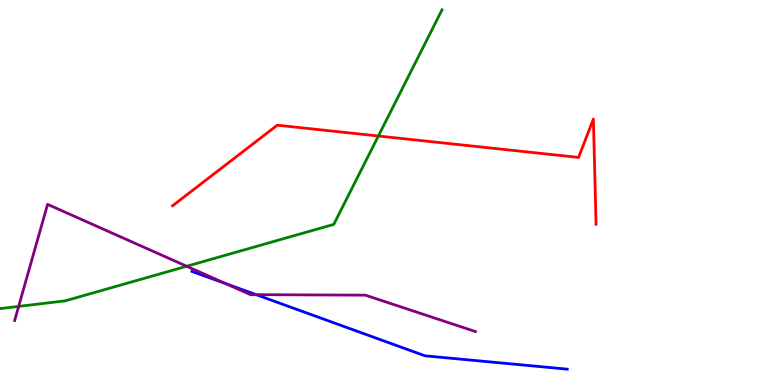[{'lines': ['blue', 'red'], 'intersections': []}, {'lines': ['green', 'red'], 'intersections': [{'x': 4.88, 'y': 6.47}]}, {'lines': ['purple', 'red'], 'intersections': []}, {'lines': ['blue', 'green'], 'intersections': []}, {'lines': ['blue', 'purple'], 'intersections': [{'x': 2.91, 'y': 2.63}, {'x': 3.31, 'y': 2.35}]}, {'lines': ['green', 'purple'], 'intersections': [{'x': 0.241, 'y': 2.04}, {'x': 2.41, 'y': 3.08}]}]